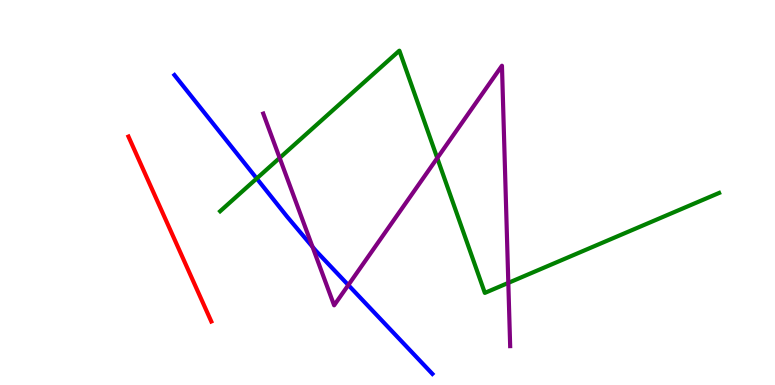[{'lines': ['blue', 'red'], 'intersections': []}, {'lines': ['green', 'red'], 'intersections': []}, {'lines': ['purple', 'red'], 'intersections': []}, {'lines': ['blue', 'green'], 'intersections': [{'x': 3.31, 'y': 5.36}]}, {'lines': ['blue', 'purple'], 'intersections': [{'x': 4.03, 'y': 3.59}, {'x': 4.49, 'y': 2.6}]}, {'lines': ['green', 'purple'], 'intersections': [{'x': 3.61, 'y': 5.9}, {'x': 5.64, 'y': 5.89}, {'x': 6.56, 'y': 2.65}]}]